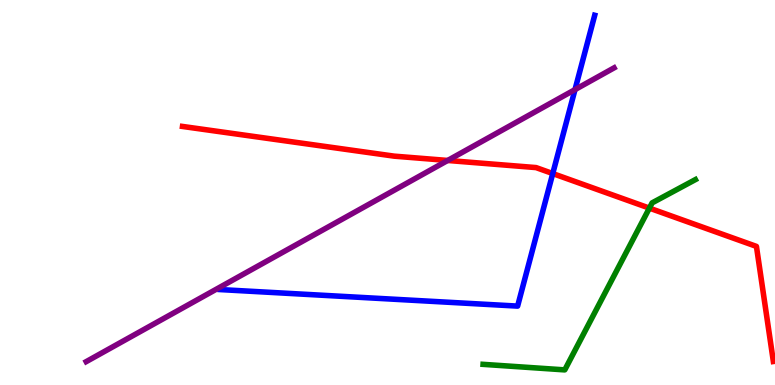[{'lines': ['blue', 'red'], 'intersections': [{'x': 7.13, 'y': 5.49}]}, {'lines': ['green', 'red'], 'intersections': [{'x': 8.38, 'y': 4.59}]}, {'lines': ['purple', 'red'], 'intersections': [{'x': 5.78, 'y': 5.83}]}, {'lines': ['blue', 'green'], 'intersections': []}, {'lines': ['blue', 'purple'], 'intersections': [{'x': 7.42, 'y': 7.67}]}, {'lines': ['green', 'purple'], 'intersections': []}]